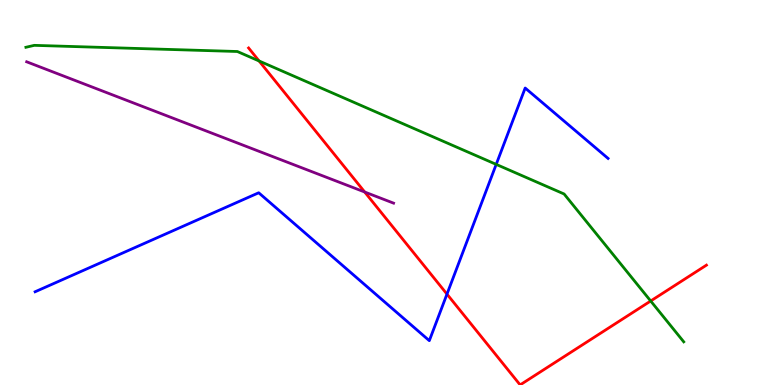[{'lines': ['blue', 'red'], 'intersections': [{'x': 5.77, 'y': 2.36}]}, {'lines': ['green', 'red'], 'intersections': [{'x': 3.34, 'y': 8.42}, {'x': 8.4, 'y': 2.18}]}, {'lines': ['purple', 'red'], 'intersections': [{'x': 4.71, 'y': 5.01}]}, {'lines': ['blue', 'green'], 'intersections': [{'x': 6.4, 'y': 5.73}]}, {'lines': ['blue', 'purple'], 'intersections': []}, {'lines': ['green', 'purple'], 'intersections': []}]